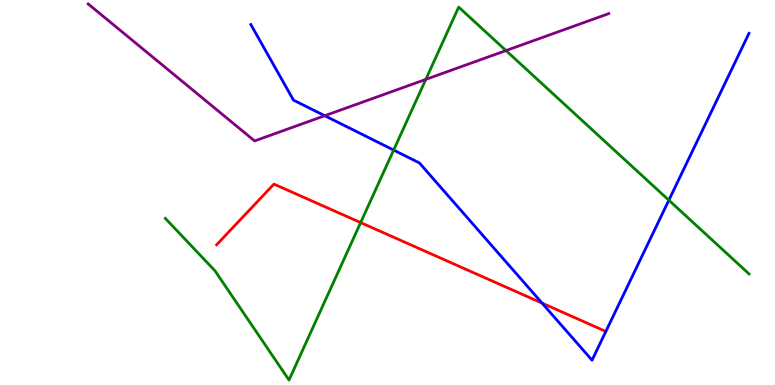[{'lines': ['blue', 'red'], 'intersections': [{'x': 6.99, 'y': 2.13}]}, {'lines': ['green', 'red'], 'intersections': [{'x': 4.65, 'y': 4.22}]}, {'lines': ['purple', 'red'], 'intersections': []}, {'lines': ['blue', 'green'], 'intersections': [{'x': 5.08, 'y': 6.1}, {'x': 8.63, 'y': 4.8}]}, {'lines': ['blue', 'purple'], 'intersections': [{'x': 4.19, 'y': 6.99}]}, {'lines': ['green', 'purple'], 'intersections': [{'x': 5.49, 'y': 7.94}, {'x': 6.53, 'y': 8.69}]}]